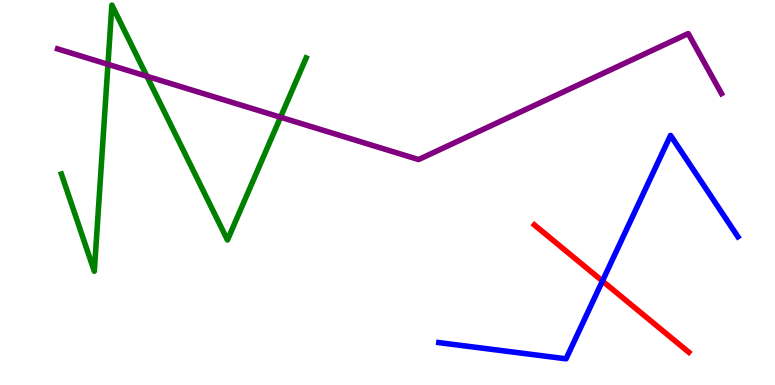[{'lines': ['blue', 'red'], 'intersections': [{'x': 7.77, 'y': 2.7}]}, {'lines': ['green', 'red'], 'intersections': []}, {'lines': ['purple', 'red'], 'intersections': []}, {'lines': ['blue', 'green'], 'intersections': []}, {'lines': ['blue', 'purple'], 'intersections': []}, {'lines': ['green', 'purple'], 'intersections': [{'x': 1.39, 'y': 8.33}, {'x': 1.9, 'y': 8.02}, {'x': 3.62, 'y': 6.96}]}]